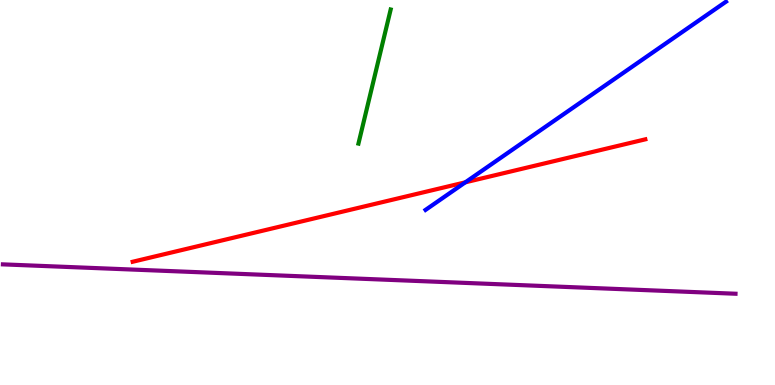[{'lines': ['blue', 'red'], 'intersections': [{'x': 6.0, 'y': 5.26}]}, {'lines': ['green', 'red'], 'intersections': []}, {'lines': ['purple', 'red'], 'intersections': []}, {'lines': ['blue', 'green'], 'intersections': []}, {'lines': ['blue', 'purple'], 'intersections': []}, {'lines': ['green', 'purple'], 'intersections': []}]